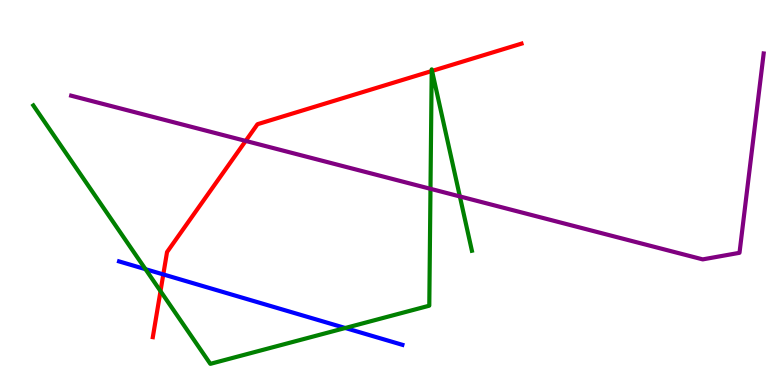[{'lines': ['blue', 'red'], 'intersections': [{'x': 2.11, 'y': 2.87}]}, {'lines': ['green', 'red'], 'intersections': [{'x': 2.07, 'y': 2.44}, {'x': 5.57, 'y': 8.15}, {'x': 5.57, 'y': 8.16}]}, {'lines': ['purple', 'red'], 'intersections': [{'x': 3.17, 'y': 6.34}]}, {'lines': ['blue', 'green'], 'intersections': [{'x': 1.88, 'y': 3.01}, {'x': 4.46, 'y': 1.48}]}, {'lines': ['blue', 'purple'], 'intersections': []}, {'lines': ['green', 'purple'], 'intersections': [{'x': 5.55, 'y': 5.1}, {'x': 5.93, 'y': 4.9}]}]